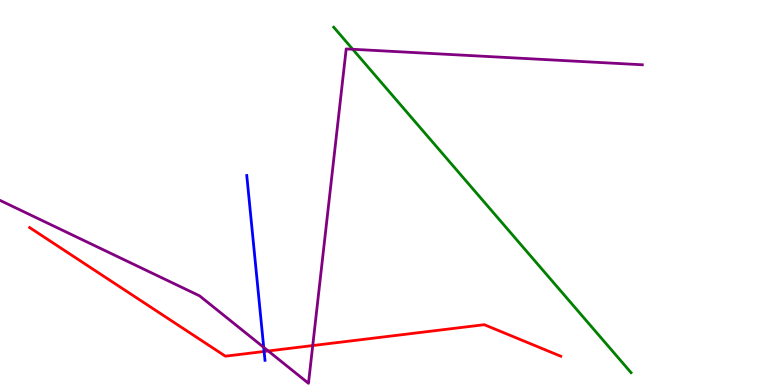[{'lines': ['blue', 'red'], 'intersections': [{'x': 3.41, 'y': 0.871}]}, {'lines': ['green', 'red'], 'intersections': []}, {'lines': ['purple', 'red'], 'intersections': [{'x': 3.46, 'y': 0.884}, {'x': 4.04, 'y': 1.02}]}, {'lines': ['blue', 'green'], 'intersections': []}, {'lines': ['blue', 'purple'], 'intersections': [{'x': 3.4, 'y': 0.978}]}, {'lines': ['green', 'purple'], 'intersections': [{'x': 4.55, 'y': 8.72}]}]